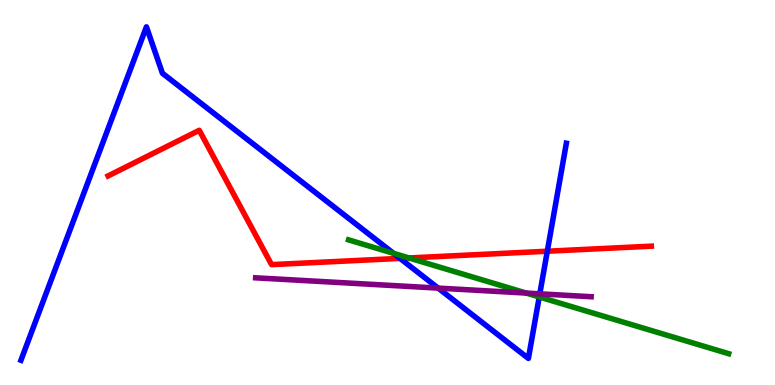[{'lines': ['blue', 'red'], 'intersections': [{'x': 5.16, 'y': 3.29}, {'x': 7.06, 'y': 3.47}]}, {'lines': ['green', 'red'], 'intersections': [{'x': 5.28, 'y': 3.3}]}, {'lines': ['purple', 'red'], 'intersections': []}, {'lines': ['blue', 'green'], 'intersections': [{'x': 5.08, 'y': 3.42}, {'x': 6.96, 'y': 2.29}]}, {'lines': ['blue', 'purple'], 'intersections': [{'x': 5.65, 'y': 2.52}, {'x': 6.97, 'y': 2.37}]}, {'lines': ['green', 'purple'], 'intersections': [{'x': 6.79, 'y': 2.39}]}]